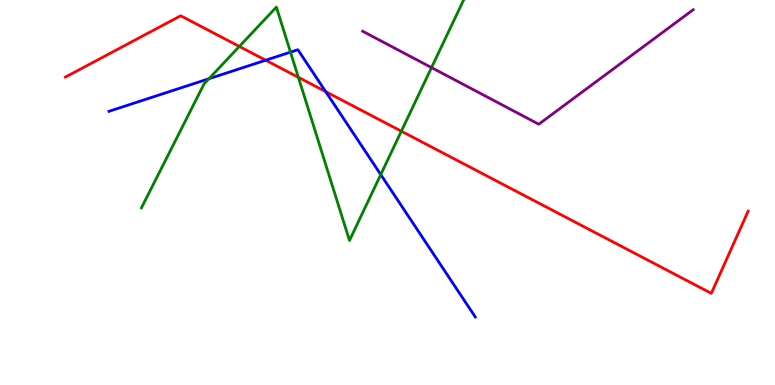[{'lines': ['blue', 'red'], 'intersections': [{'x': 3.43, 'y': 8.44}, {'x': 4.2, 'y': 7.62}]}, {'lines': ['green', 'red'], 'intersections': [{'x': 3.09, 'y': 8.79}, {'x': 3.85, 'y': 7.99}, {'x': 5.18, 'y': 6.59}]}, {'lines': ['purple', 'red'], 'intersections': []}, {'lines': ['blue', 'green'], 'intersections': [{'x': 2.7, 'y': 7.96}, {'x': 3.75, 'y': 8.65}, {'x': 4.91, 'y': 5.47}]}, {'lines': ['blue', 'purple'], 'intersections': []}, {'lines': ['green', 'purple'], 'intersections': [{'x': 5.57, 'y': 8.24}]}]